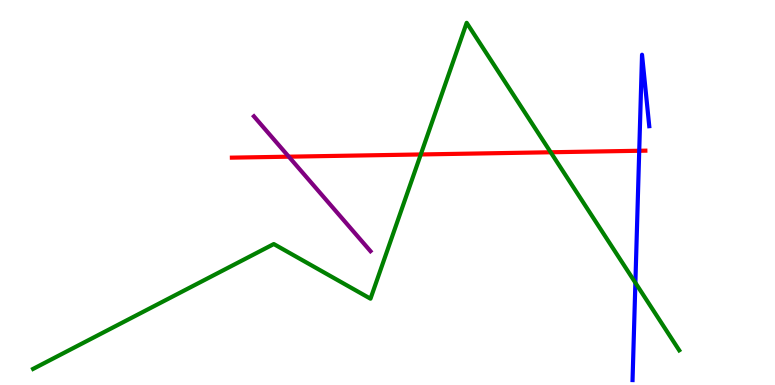[{'lines': ['blue', 'red'], 'intersections': [{'x': 8.25, 'y': 6.08}]}, {'lines': ['green', 'red'], 'intersections': [{'x': 5.43, 'y': 5.99}, {'x': 7.11, 'y': 6.05}]}, {'lines': ['purple', 'red'], 'intersections': [{'x': 3.73, 'y': 5.93}]}, {'lines': ['blue', 'green'], 'intersections': [{'x': 8.2, 'y': 2.66}]}, {'lines': ['blue', 'purple'], 'intersections': []}, {'lines': ['green', 'purple'], 'intersections': []}]